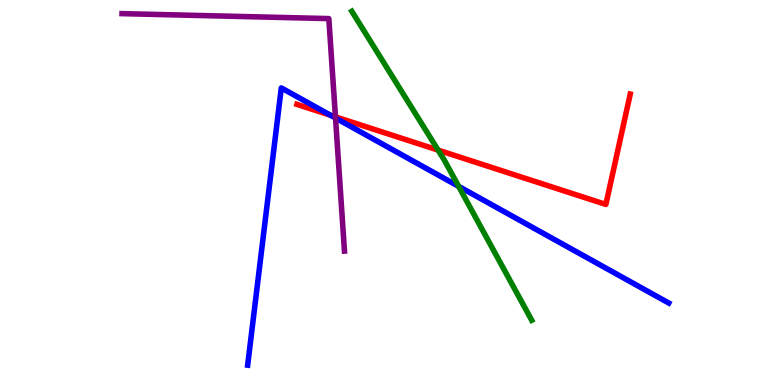[{'lines': ['blue', 'red'], 'intersections': [{'x': 4.27, 'y': 7.01}]}, {'lines': ['green', 'red'], 'intersections': [{'x': 5.65, 'y': 6.1}]}, {'lines': ['purple', 'red'], 'intersections': [{'x': 4.33, 'y': 6.96}]}, {'lines': ['blue', 'green'], 'intersections': [{'x': 5.92, 'y': 5.16}]}, {'lines': ['blue', 'purple'], 'intersections': [{'x': 4.33, 'y': 6.93}]}, {'lines': ['green', 'purple'], 'intersections': []}]